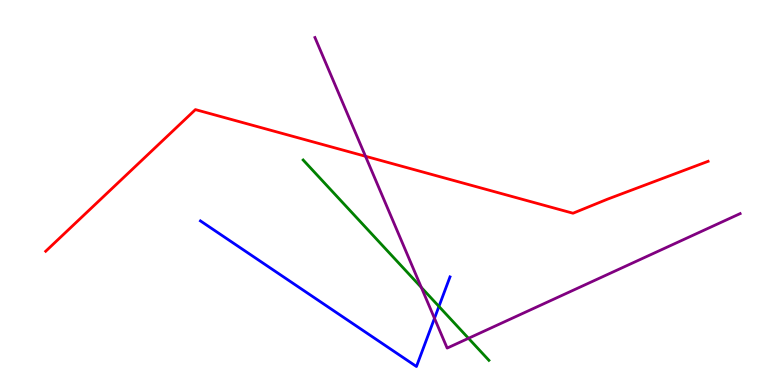[{'lines': ['blue', 'red'], 'intersections': []}, {'lines': ['green', 'red'], 'intersections': []}, {'lines': ['purple', 'red'], 'intersections': [{'x': 4.72, 'y': 5.94}]}, {'lines': ['blue', 'green'], 'intersections': [{'x': 5.66, 'y': 2.04}]}, {'lines': ['blue', 'purple'], 'intersections': [{'x': 5.61, 'y': 1.73}]}, {'lines': ['green', 'purple'], 'intersections': [{'x': 5.44, 'y': 2.53}, {'x': 6.05, 'y': 1.21}]}]